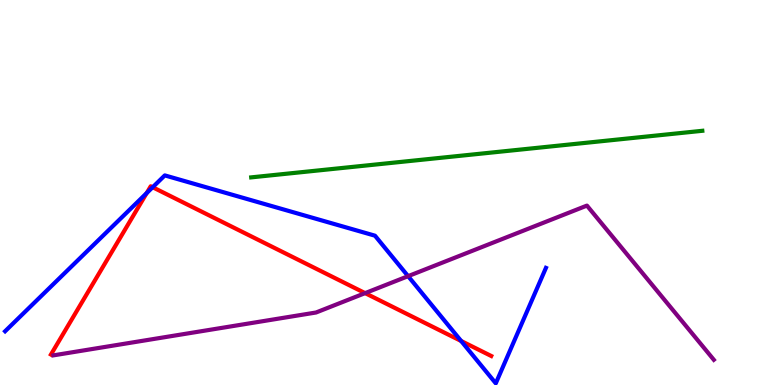[{'lines': ['blue', 'red'], 'intersections': [{'x': 1.89, 'y': 4.99}, {'x': 1.97, 'y': 5.14}, {'x': 5.95, 'y': 1.14}]}, {'lines': ['green', 'red'], 'intersections': []}, {'lines': ['purple', 'red'], 'intersections': [{'x': 4.71, 'y': 2.39}]}, {'lines': ['blue', 'green'], 'intersections': []}, {'lines': ['blue', 'purple'], 'intersections': [{'x': 5.27, 'y': 2.83}]}, {'lines': ['green', 'purple'], 'intersections': []}]